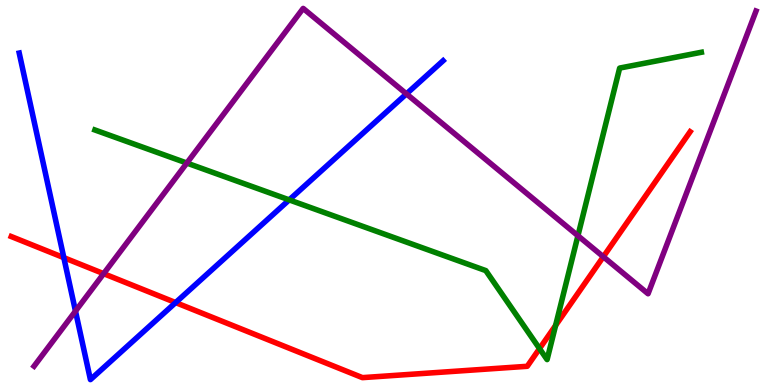[{'lines': ['blue', 'red'], 'intersections': [{'x': 0.824, 'y': 3.31}, {'x': 2.27, 'y': 2.14}]}, {'lines': ['green', 'red'], 'intersections': [{'x': 6.96, 'y': 0.945}, {'x': 7.17, 'y': 1.55}]}, {'lines': ['purple', 'red'], 'intersections': [{'x': 1.34, 'y': 2.89}, {'x': 7.78, 'y': 3.33}]}, {'lines': ['blue', 'green'], 'intersections': [{'x': 3.73, 'y': 4.81}]}, {'lines': ['blue', 'purple'], 'intersections': [{'x': 0.974, 'y': 1.92}, {'x': 5.24, 'y': 7.56}]}, {'lines': ['green', 'purple'], 'intersections': [{'x': 2.41, 'y': 5.76}, {'x': 7.46, 'y': 3.88}]}]